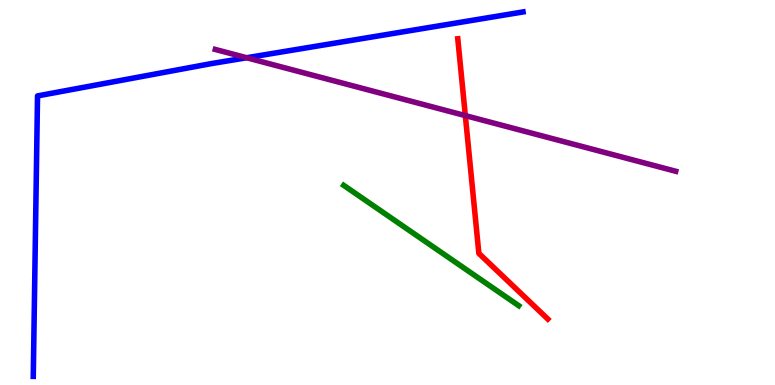[{'lines': ['blue', 'red'], 'intersections': []}, {'lines': ['green', 'red'], 'intersections': []}, {'lines': ['purple', 'red'], 'intersections': [{'x': 6.0, 'y': 7.0}]}, {'lines': ['blue', 'green'], 'intersections': []}, {'lines': ['blue', 'purple'], 'intersections': [{'x': 3.18, 'y': 8.5}]}, {'lines': ['green', 'purple'], 'intersections': []}]